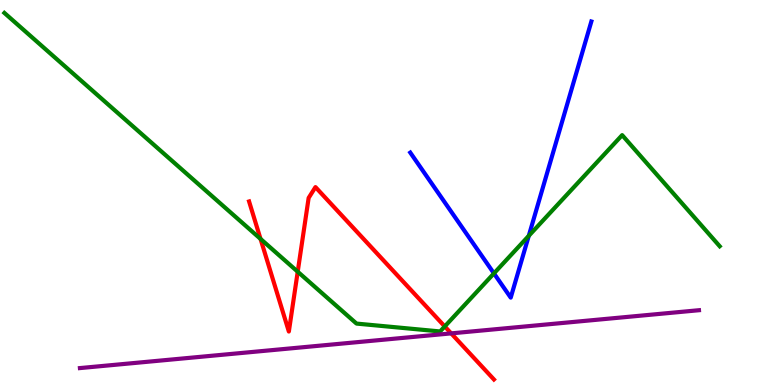[{'lines': ['blue', 'red'], 'intersections': []}, {'lines': ['green', 'red'], 'intersections': [{'x': 3.36, 'y': 3.79}, {'x': 3.84, 'y': 2.94}, {'x': 5.74, 'y': 1.52}]}, {'lines': ['purple', 'red'], 'intersections': [{'x': 5.82, 'y': 1.34}]}, {'lines': ['blue', 'green'], 'intersections': [{'x': 6.37, 'y': 2.9}, {'x': 6.82, 'y': 3.87}]}, {'lines': ['blue', 'purple'], 'intersections': []}, {'lines': ['green', 'purple'], 'intersections': []}]